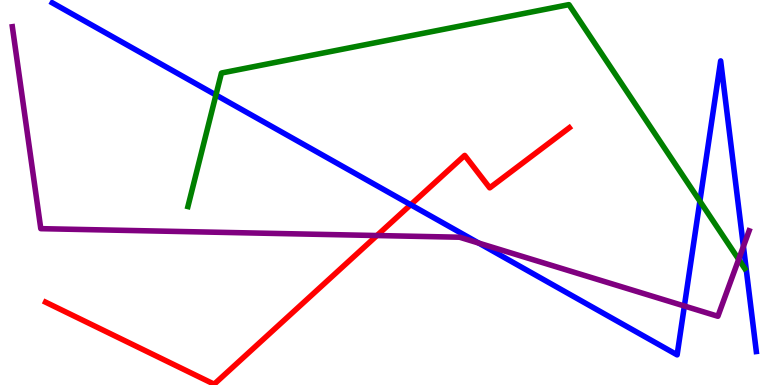[{'lines': ['blue', 'red'], 'intersections': [{'x': 5.3, 'y': 4.68}]}, {'lines': ['green', 'red'], 'intersections': []}, {'lines': ['purple', 'red'], 'intersections': [{'x': 4.86, 'y': 3.88}]}, {'lines': ['blue', 'green'], 'intersections': [{'x': 2.79, 'y': 7.53}, {'x': 9.03, 'y': 4.77}]}, {'lines': ['blue', 'purple'], 'intersections': [{'x': 6.18, 'y': 3.69}, {'x': 8.83, 'y': 2.05}, {'x': 9.59, 'y': 3.6}]}, {'lines': ['green', 'purple'], 'intersections': [{'x': 9.53, 'y': 3.26}]}]